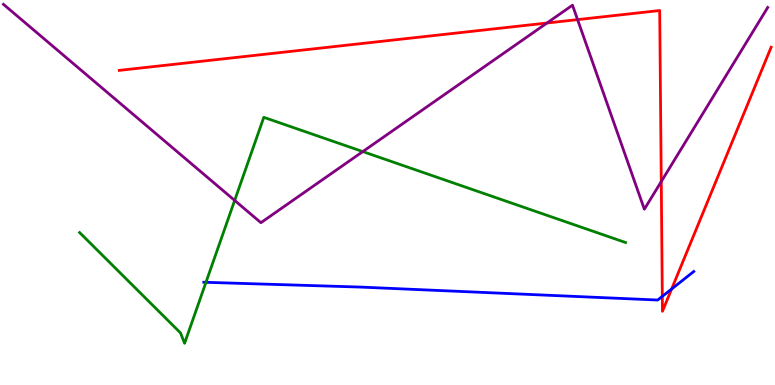[{'lines': ['blue', 'red'], 'intersections': [{'x': 8.55, 'y': 2.3}, {'x': 8.67, 'y': 2.49}]}, {'lines': ['green', 'red'], 'intersections': []}, {'lines': ['purple', 'red'], 'intersections': [{'x': 7.06, 'y': 9.4}, {'x': 7.45, 'y': 9.49}, {'x': 8.53, 'y': 5.28}]}, {'lines': ['blue', 'green'], 'intersections': [{'x': 2.66, 'y': 2.67}]}, {'lines': ['blue', 'purple'], 'intersections': []}, {'lines': ['green', 'purple'], 'intersections': [{'x': 3.03, 'y': 4.79}, {'x': 4.68, 'y': 6.06}]}]